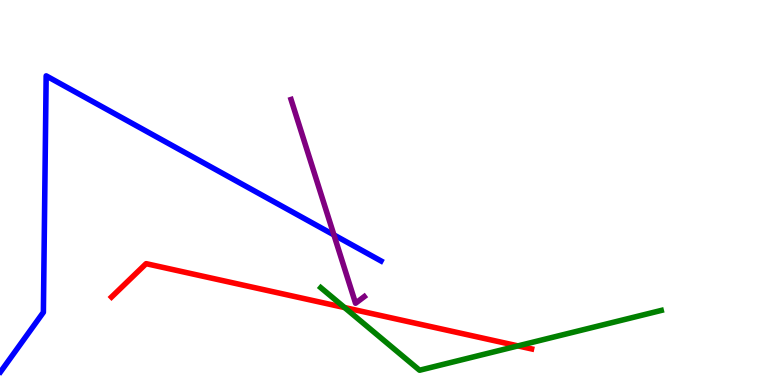[{'lines': ['blue', 'red'], 'intersections': []}, {'lines': ['green', 'red'], 'intersections': [{'x': 4.45, 'y': 2.01}, {'x': 6.68, 'y': 1.02}]}, {'lines': ['purple', 'red'], 'intersections': []}, {'lines': ['blue', 'green'], 'intersections': []}, {'lines': ['blue', 'purple'], 'intersections': [{'x': 4.31, 'y': 3.9}]}, {'lines': ['green', 'purple'], 'intersections': []}]